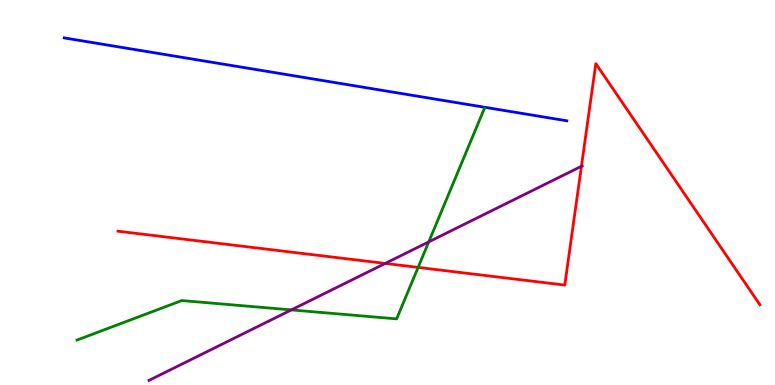[{'lines': ['blue', 'red'], 'intersections': []}, {'lines': ['green', 'red'], 'intersections': [{'x': 5.39, 'y': 3.05}]}, {'lines': ['purple', 'red'], 'intersections': [{'x': 4.97, 'y': 3.16}, {'x': 7.5, 'y': 5.68}]}, {'lines': ['blue', 'green'], 'intersections': []}, {'lines': ['blue', 'purple'], 'intersections': []}, {'lines': ['green', 'purple'], 'intersections': [{'x': 3.76, 'y': 1.95}, {'x': 5.53, 'y': 3.72}]}]